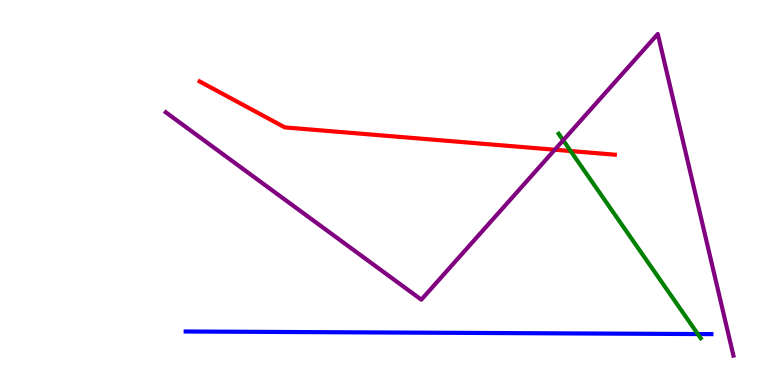[{'lines': ['blue', 'red'], 'intersections': []}, {'lines': ['green', 'red'], 'intersections': [{'x': 7.36, 'y': 6.08}]}, {'lines': ['purple', 'red'], 'intersections': [{'x': 7.16, 'y': 6.11}]}, {'lines': ['blue', 'green'], 'intersections': [{'x': 9.0, 'y': 1.32}]}, {'lines': ['blue', 'purple'], 'intersections': []}, {'lines': ['green', 'purple'], 'intersections': [{'x': 7.27, 'y': 6.36}]}]